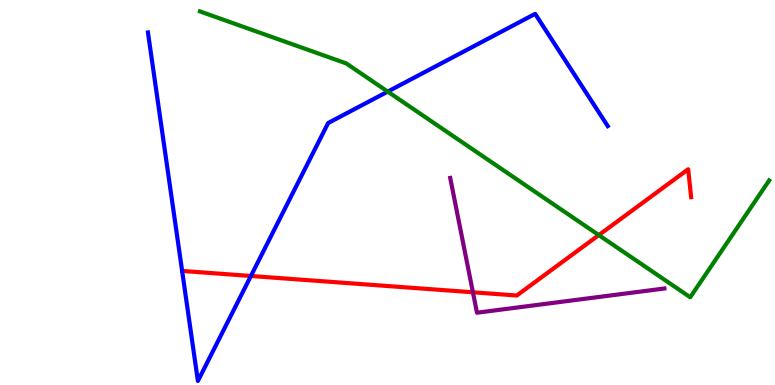[{'lines': ['blue', 'red'], 'intersections': [{'x': 3.24, 'y': 2.83}]}, {'lines': ['green', 'red'], 'intersections': [{'x': 7.73, 'y': 3.89}]}, {'lines': ['purple', 'red'], 'intersections': [{'x': 6.1, 'y': 2.41}]}, {'lines': ['blue', 'green'], 'intersections': [{'x': 5.0, 'y': 7.62}]}, {'lines': ['blue', 'purple'], 'intersections': []}, {'lines': ['green', 'purple'], 'intersections': []}]